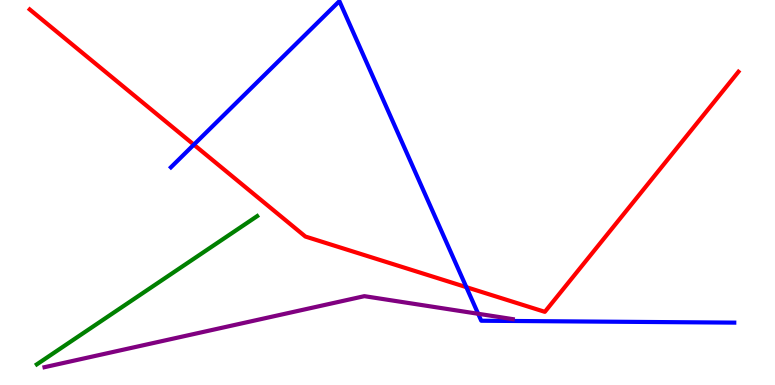[{'lines': ['blue', 'red'], 'intersections': [{'x': 2.5, 'y': 6.24}, {'x': 6.02, 'y': 2.54}]}, {'lines': ['green', 'red'], 'intersections': []}, {'lines': ['purple', 'red'], 'intersections': []}, {'lines': ['blue', 'green'], 'intersections': []}, {'lines': ['blue', 'purple'], 'intersections': [{'x': 6.17, 'y': 1.85}]}, {'lines': ['green', 'purple'], 'intersections': []}]